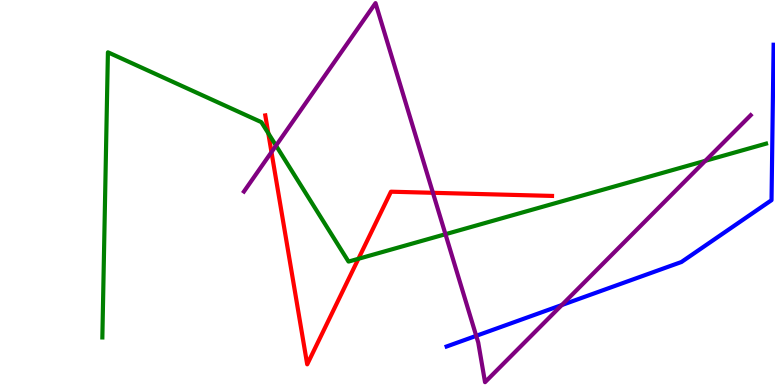[{'lines': ['blue', 'red'], 'intersections': []}, {'lines': ['green', 'red'], 'intersections': [{'x': 3.46, 'y': 6.54}, {'x': 4.62, 'y': 3.28}]}, {'lines': ['purple', 'red'], 'intersections': [{'x': 3.5, 'y': 6.05}, {'x': 5.59, 'y': 4.99}]}, {'lines': ['blue', 'green'], 'intersections': []}, {'lines': ['blue', 'purple'], 'intersections': [{'x': 6.14, 'y': 1.28}, {'x': 7.25, 'y': 2.08}]}, {'lines': ['green', 'purple'], 'intersections': [{'x': 3.56, 'y': 6.22}, {'x': 5.75, 'y': 3.92}, {'x': 9.1, 'y': 5.82}]}]